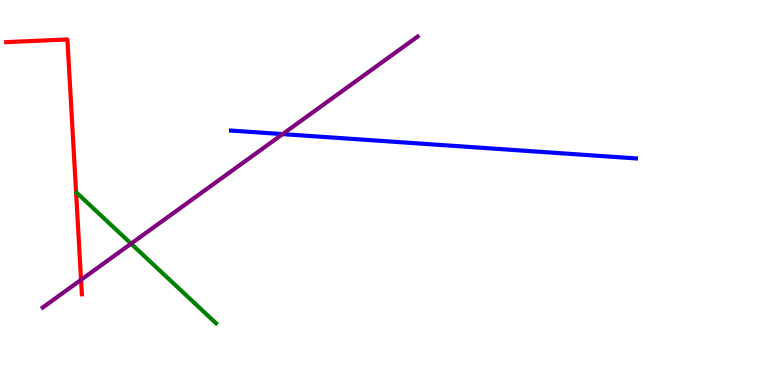[{'lines': ['blue', 'red'], 'intersections': []}, {'lines': ['green', 'red'], 'intersections': []}, {'lines': ['purple', 'red'], 'intersections': [{'x': 1.05, 'y': 2.73}]}, {'lines': ['blue', 'green'], 'intersections': []}, {'lines': ['blue', 'purple'], 'intersections': [{'x': 3.65, 'y': 6.52}]}, {'lines': ['green', 'purple'], 'intersections': [{'x': 1.69, 'y': 3.67}]}]